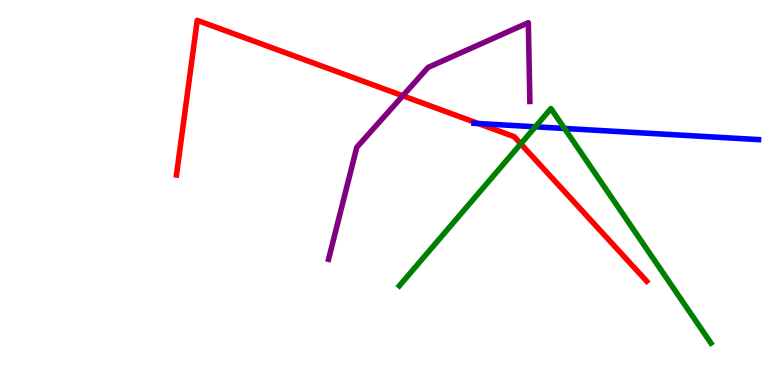[{'lines': ['blue', 'red'], 'intersections': [{'x': 6.17, 'y': 6.79}]}, {'lines': ['green', 'red'], 'intersections': [{'x': 6.72, 'y': 6.26}]}, {'lines': ['purple', 'red'], 'intersections': [{'x': 5.2, 'y': 7.51}]}, {'lines': ['blue', 'green'], 'intersections': [{'x': 6.91, 'y': 6.71}, {'x': 7.28, 'y': 6.66}]}, {'lines': ['blue', 'purple'], 'intersections': []}, {'lines': ['green', 'purple'], 'intersections': []}]